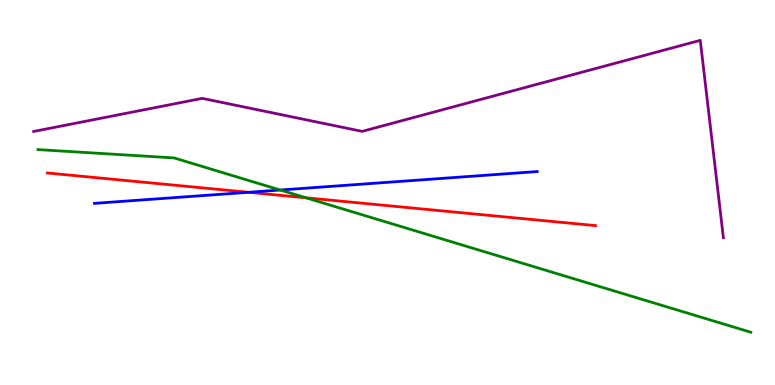[{'lines': ['blue', 'red'], 'intersections': [{'x': 3.21, 'y': 5.01}]}, {'lines': ['green', 'red'], 'intersections': [{'x': 3.95, 'y': 4.86}]}, {'lines': ['purple', 'red'], 'intersections': []}, {'lines': ['blue', 'green'], 'intersections': [{'x': 3.62, 'y': 5.06}]}, {'lines': ['blue', 'purple'], 'intersections': []}, {'lines': ['green', 'purple'], 'intersections': []}]